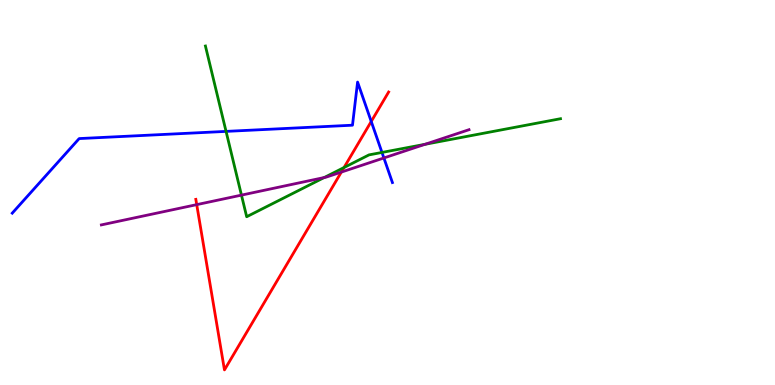[{'lines': ['blue', 'red'], 'intersections': [{'x': 4.79, 'y': 6.85}]}, {'lines': ['green', 'red'], 'intersections': [{'x': 4.44, 'y': 5.65}]}, {'lines': ['purple', 'red'], 'intersections': [{'x': 2.54, 'y': 4.68}, {'x': 4.4, 'y': 5.53}]}, {'lines': ['blue', 'green'], 'intersections': [{'x': 2.92, 'y': 6.59}, {'x': 4.93, 'y': 6.04}]}, {'lines': ['blue', 'purple'], 'intersections': [{'x': 4.95, 'y': 5.9}]}, {'lines': ['green', 'purple'], 'intersections': [{'x': 3.12, 'y': 4.93}, {'x': 4.18, 'y': 5.39}, {'x': 5.48, 'y': 6.25}]}]